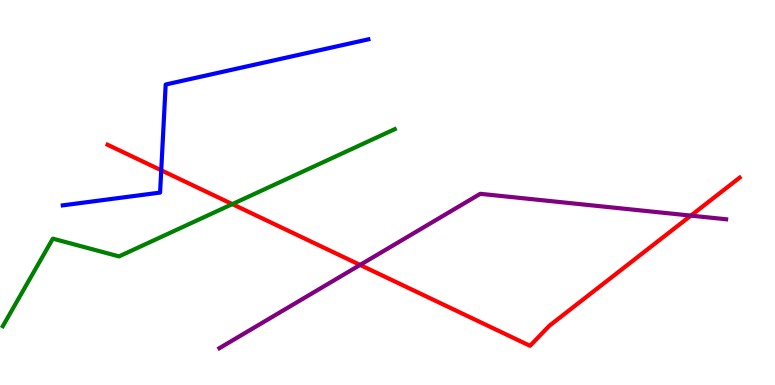[{'lines': ['blue', 'red'], 'intersections': [{'x': 2.08, 'y': 5.58}]}, {'lines': ['green', 'red'], 'intersections': [{'x': 3.0, 'y': 4.7}]}, {'lines': ['purple', 'red'], 'intersections': [{'x': 4.65, 'y': 3.12}, {'x': 8.91, 'y': 4.4}]}, {'lines': ['blue', 'green'], 'intersections': []}, {'lines': ['blue', 'purple'], 'intersections': []}, {'lines': ['green', 'purple'], 'intersections': []}]